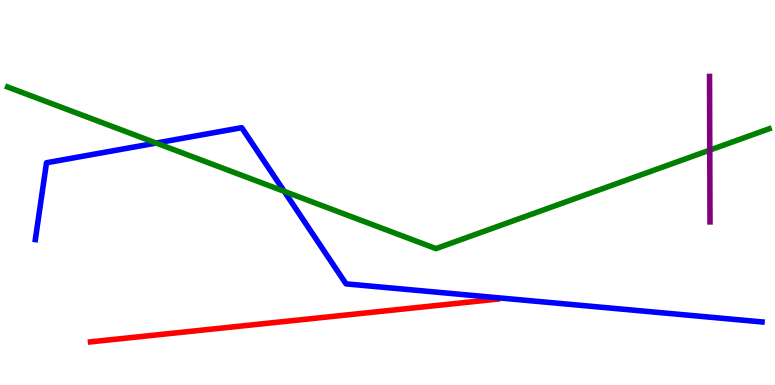[{'lines': ['blue', 'red'], 'intersections': []}, {'lines': ['green', 'red'], 'intersections': []}, {'lines': ['purple', 'red'], 'intersections': []}, {'lines': ['blue', 'green'], 'intersections': [{'x': 2.02, 'y': 6.28}, {'x': 3.67, 'y': 5.03}]}, {'lines': ['blue', 'purple'], 'intersections': []}, {'lines': ['green', 'purple'], 'intersections': [{'x': 9.16, 'y': 6.1}]}]